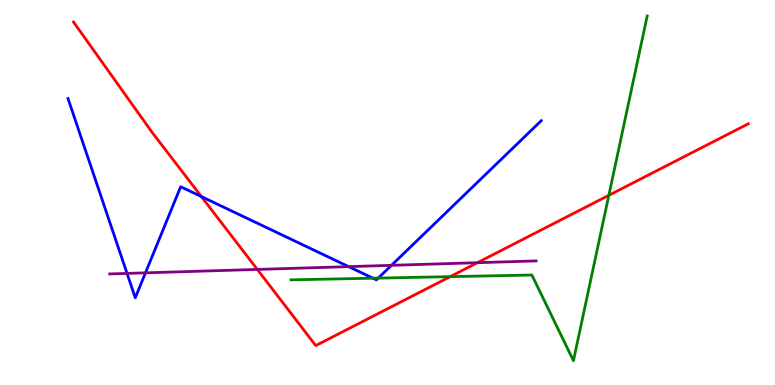[{'lines': ['blue', 'red'], 'intersections': [{'x': 2.6, 'y': 4.89}]}, {'lines': ['green', 'red'], 'intersections': [{'x': 5.81, 'y': 2.81}, {'x': 7.86, 'y': 4.93}]}, {'lines': ['purple', 'red'], 'intersections': [{'x': 3.32, 'y': 3.0}, {'x': 6.16, 'y': 3.18}]}, {'lines': ['blue', 'green'], 'intersections': [{'x': 4.81, 'y': 2.77}, {'x': 4.88, 'y': 2.78}]}, {'lines': ['blue', 'purple'], 'intersections': [{'x': 1.64, 'y': 2.9}, {'x': 1.88, 'y': 2.91}, {'x': 4.5, 'y': 3.07}, {'x': 5.05, 'y': 3.11}]}, {'lines': ['green', 'purple'], 'intersections': []}]